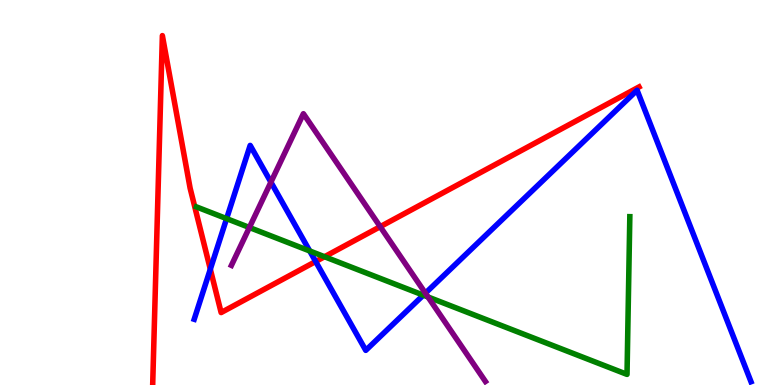[{'lines': ['blue', 'red'], 'intersections': [{'x': 2.71, 'y': 3.01}, {'x': 4.07, 'y': 3.21}]}, {'lines': ['green', 'red'], 'intersections': [{'x': 4.19, 'y': 3.33}]}, {'lines': ['purple', 'red'], 'intersections': [{'x': 4.91, 'y': 4.11}]}, {'lines': ['blue', 'green'], 'intersections': [{'x': 2.92, 'y': 4.32}, {'x': 4.0, 'y': 3.48}, {'x': 5.46, 'y': 2.33}]}, {'lines': ['blue', 'purple'], 'intersections': [{'x': 3.5, 'y': 5.27}, {'x': 5.49, 'y': 2.39}]}, {'lines': ['green', 'purple'], 'intersections': [{'x': 3.22, 'y': 4.09}, {'x': 5.52, 'y': 2.29}]}]